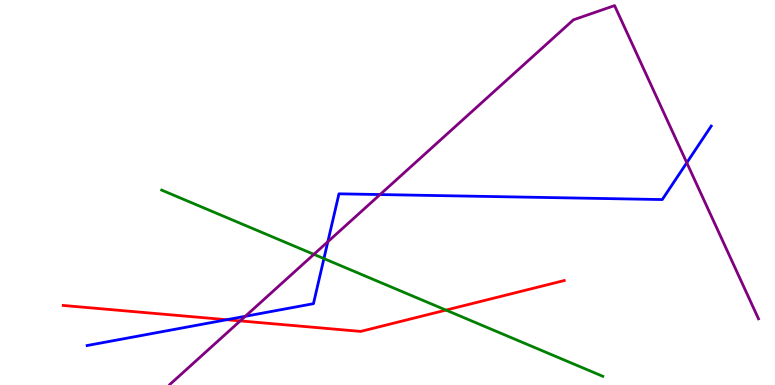[{'lines': ['blue', 'red'], 'intersections': [{'x': 2.93, 'y': 1.7}]}, {'lines': ['green', 'red'], 'intersections': [{'x': 5.75, 'y': 1.95}]}, {'lines': ['purple', 'red'], 'intersections': [{'x': 3.1, 'y': 1.66}]}, {'lines': ['blue', 'green'], 'intersections': [{'x': 4.18, 'y': 3.28}]}, {'lines': ['blue', 'purple'], 'intersections': [{'x': 3.17, 'y': 1.78}, {'x': 4.23, 'y': 3.72}, {'x': 4.9, 'y': 4.95}, {'x': 8.86, 'y': 5.77}]}, {'lines': ['green', 'purple'], 'intersections': [{'x': 4.05, 'y': 3.39}]}]